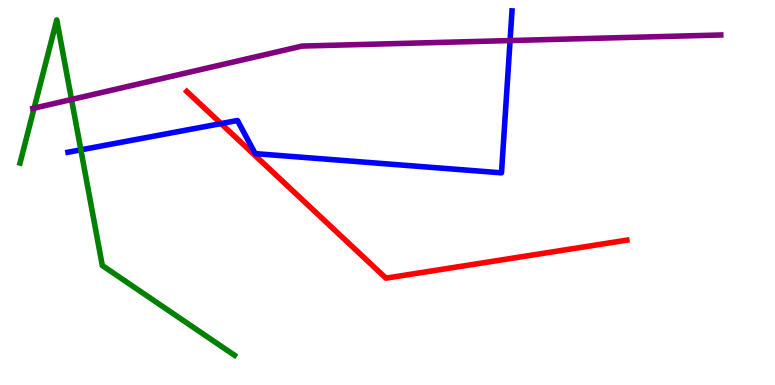[{'lines': ['blue', 'red'], 'intersections': [{'x': 2.85, 'y': 6.79}]}, {'lines': ['green', 'red'], 'intersections': []}, {'lines': ['purple', 'red'], 'intersections': []}, {'lines': ['blue', 'green'], 'intersections': [{'x': 1.04, 'y': 6.11}]}, {'lines': ['blue', 'purple'], 'intersections': [{'x': 6.58, 'y': 8.95}]}, {'lines': ['green', 'purple'], 'intersections': [{'x': 0.44, 'y': 7.19}, {'x': 0.923, 'y': 7.42}]}]